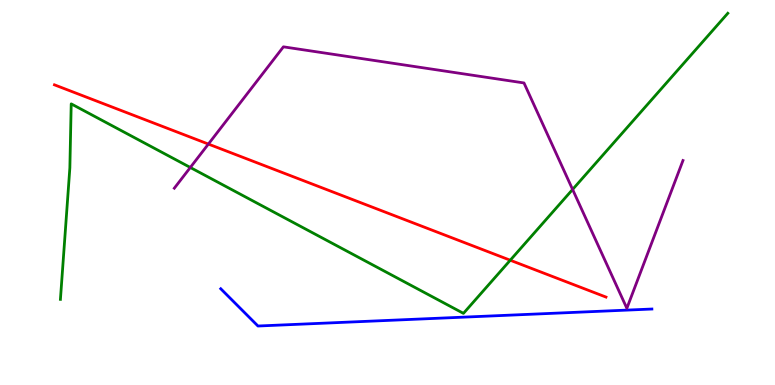[{'lines': ['blue', 'red'], 'intersections': []}, {'lines': ['green', 'red'], 'intersections': [{'x': 6.58, 'y': 3.24}]}, {'lines': ['purple', 'red'], 'intersections': [{'x': 2.69, 'y': 6.26}]}, {'lines': ['blue', 'green'], 'intersections': []}, {'lines': ['blue', 'purple'], 'intersections': []}, {'lines': ['green', 'purple'], 'intersections': [{'x': 2.46, 'y': 5.65}, {'x': 7.39, 'y': 5.08}]}]